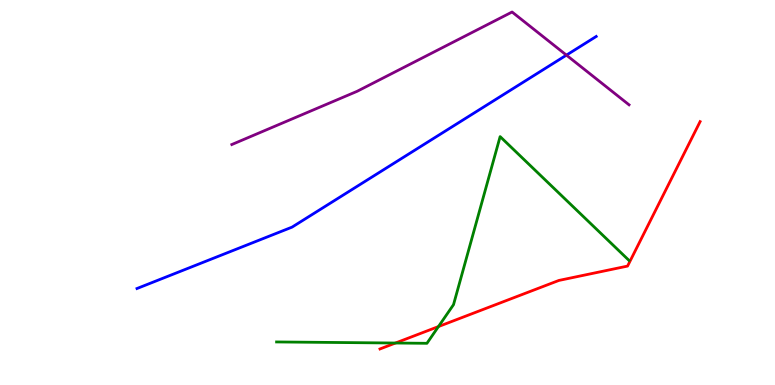[{'lines': ['blue', 'red'], 'intersections': []}, {'lines': ['green', 'red'], 'intersections': [{'x': 5.1, 'y': 1.09}, {'x': 5.66, 'y': 1.52}]}, {'lines': ['purple', 'red'], 'intersections': []}, {'lines': ['blue', 'green'], 'intersections': []}, {'lines': ['blue', 'purple'], 'intersections': [{'x': 7.31, 'y': 8.57}]}, {'lines': ['green', 'purple'], 'intersections': []}]